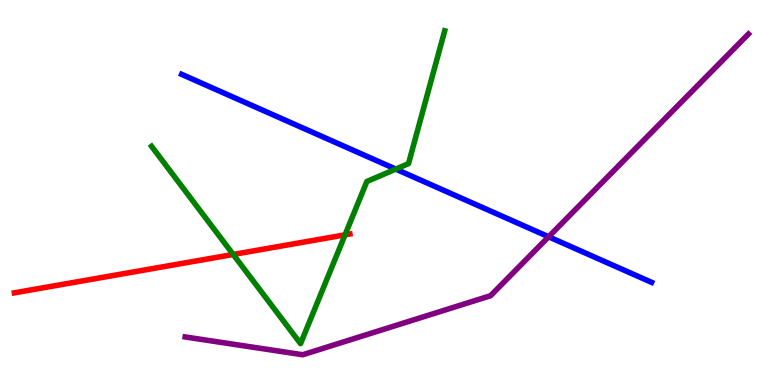[{'lines': ['blue', 'red'], 'intersections': []}, {'lines': ['green', 'red'], 'intersections': [{'x': 3.01, 'y': 3.39}, {'x': 4.45, 'y': 3.9}]}, {'lines': ['purple', 'red'], 'intersections': []}, {'lines': ['blue', 'green'], 'intersections': [{'x': 5.11, 'y': 5.61}]}, {'lines': ['blue', 'purple'], 'intersections': [{'x': 7.08, 'y': 3.85}]}, {'lines': ['green', 'purple'], 'intersections': []}]